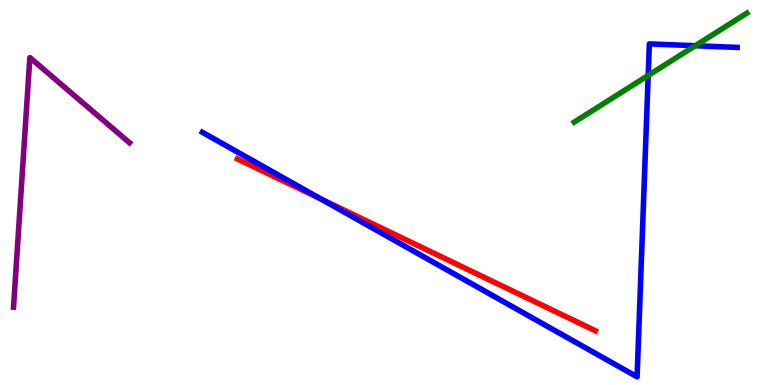[{'lines': ['blue', 'red'], 'intersections': [{'x': 4.14, 'y': 4.83}]}, {'lines': ['green', 'red'], 'intersections': []}, {'lines': ['purple', 'red'], 'intersections': []}, {'lines': ['blue', 'green'], 'intersections': [{'x': 8.36, 'y': 8.04}, {'x': 8.97, 'y': 8.81}]}, {'lines': ['blue', 'purple'], 'intersections': []}, {'lines': ['green', 'purple'], 'intersections': []}]